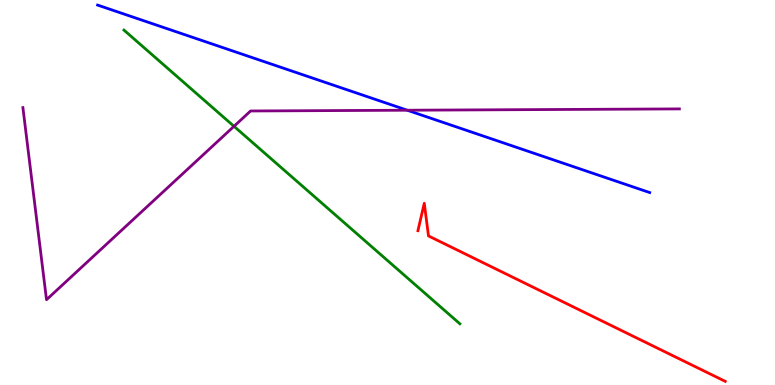[{'lines': ['blue', 'red'], 'intersections': []}, {'lines': ['green', 'red'], 'intersections': []}, {'lines': ['purple', 'red'], 'intersections': []}, {'lines': ['blue', 'green'], 'intersections': []}, {'lines': ['blue', 'purple'], 'intersections': [{'x': 5.25, 'y': 7.14}]}, {'lines': ['green', 'purple'], 'intersections': [{'x': 3.02, 'y': 6.72}]}]